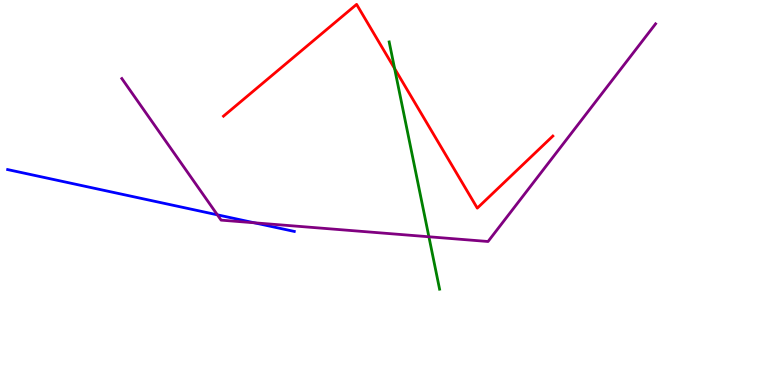[{'lines': ['blue', 'red'], 'intersections': []}, {'lines': ['green', 'red'], 'intersections': [{'x': 5.09, 'y': 8.22}]}, {'lines': ['purple', 'red'], 'intersections': []}, {'lines': ['blue', 'green'], 'intersections': []}, {'lines': ['blue', 'purple'], 'intersections': [{'x': 2.8, 'y': 4.42}, {'x': 3.28, 'y': 4.21}]}, {'lines': ['green', 'purple'], 'intersections': [{'x': 5.53, 'y': 3.85}]}]